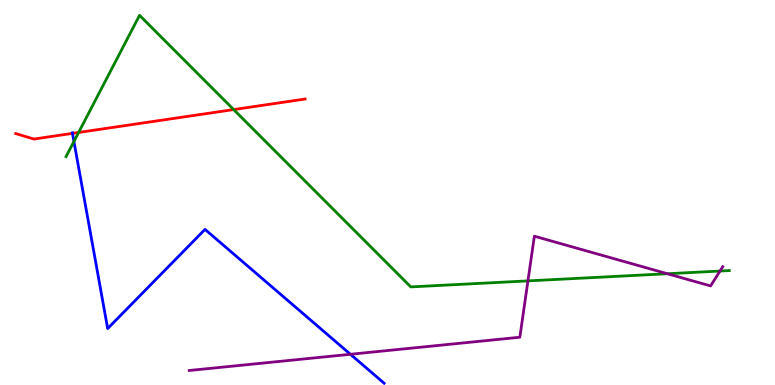[{'lines': ['blue', 'red'], 'intersections': [{'x': 0.935, 'y': 6.54}]}, {'lines': ['green', 'red'], 'intersections': [{'x': 1.01, 'y': 6.56}, {'x': 3.02, 'y': 7.15}]}, {'lines': ['purple', 'red'], 'intersections': []}, {'lines': ['blue', 'green'], 'intersections': [{'x': 0.954, 'y': 6.33}]}, {'lines': ['blue', 'purple'], 'intersections': [{'x': 4.52, 'y': 0.798}]}, {'lines': ['green', 'purple'], 'intersections': [{'x': 6.81, 'y': 2.7}, {'x': 8.61, 'y': 2.89}, {'x': 9.29, 'y': 2.96}]}]